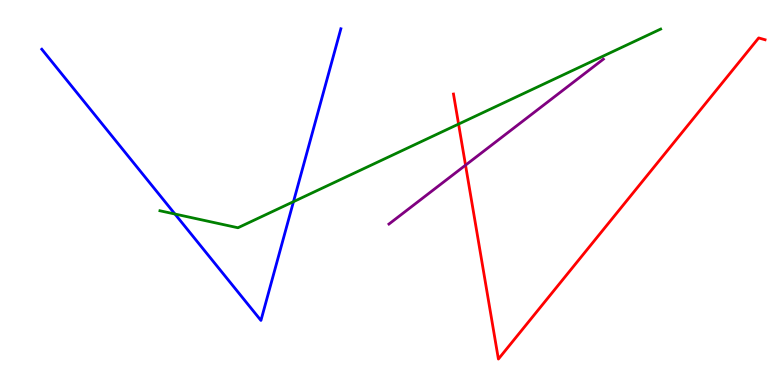[{'lines': ['blue', 'red'], 'intersections': []}, {'lines': ['green', 'red'], 'intersections': [{'x': 5.92, 'y': 6.78}]}, {'lines': ['purple', 'red'], 'intersections': [{'x': 6.01, 'y': 5.71}]}, {'lines': ['blue', 'green'], 'intersections': [{'x': 2.26, 'y': 4.44}, {'x': 3.79, 'y': 4.76}]}, {'lines': ['blue', 'purple'], 'intersections': []}, {'lines': ['green', 'purple'], 'intersections': []}]